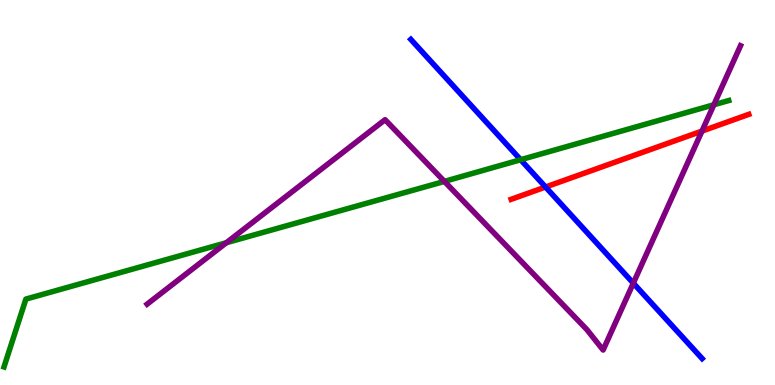[{'lines': ['blue', 'red'], 'intersections': [{'x': 7.04, 'y': 5.14}]}, {'lines': ['green', 'red'], 'intersections': []}, {'lines': ['purple', 'red'], 'intersections': [{'x': 9.06, 'y': 6.6}]}, {'lines': ['blue', 'green'], 'intersections': [{'x': 6.72, 'y': 5.85}]}, {'lines': ['blue', 'purple'], 'intersections': [{'x': 8.17, 'y': 2.65}]}, {'lines': ['green', 'purple'], 'intersections': [{'x': 2.92, 'y': 3.7}, {'x': 5.73, 'y': 5.29}, {'x': 9.21, 'y': 7.28}]}]